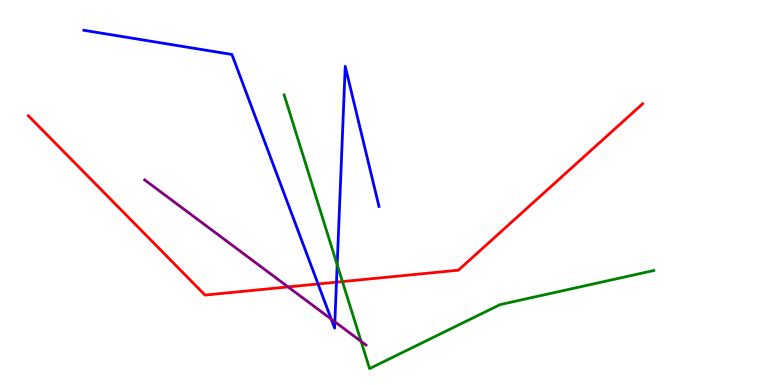[{'lines': ['blue', 'red'], 'intersections': [{'x': 4.1, 'y': 2.62}, {'x': 4.34, 'y': 2.67}]}, {'lines': ['green', 'red'], 'intersections': [{'x': 4.42, 'y': 2.69}]}, {'lines': ['purple', 'red'], 'intersections': [{'x': 3.72, 'y': 2.55}]}, {'lines': ['blue', 'green'], 'intersections': [{'x': 4.35, 'y': 3.12}]}, {'lines': ['blue', 'purple'], 'intersections': [{'x': 4.27, 'y': 1.71}, {'x': 4.32, 'y': 1.64}]}, {'lines': ['green', 'purple'], 'intersections': [{'x': 4.66, 'y': 1.13}]}]